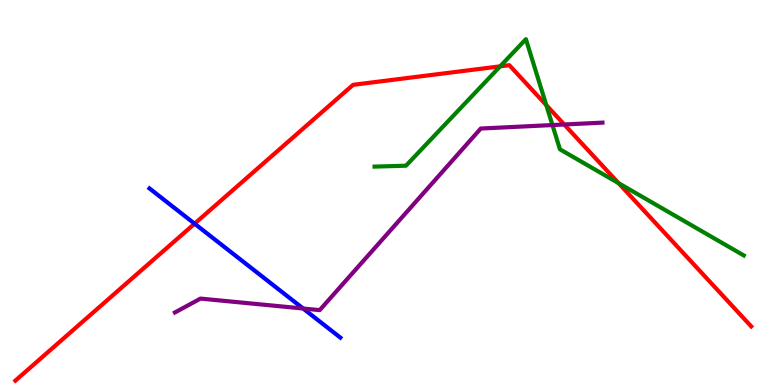[{'lines': ['blue', 'red'], 'intersections': [{'x': 2.51, 'y': 4.19}]}, {'lines': ['green', 'red'], 'intersections': [{'x': 6.45, 'y': 8.28}, {'x': 7.05, 'y': 7.27}, {'x': 7.98, 'y': 5.24}]}, {'lines': ['purple', 'red'], 'intersections': [{'x': 7.28, 'y': 6.77}]}, {'lines': ['blue', 'green'], 'intersections': []}, {'lines': ['blue', 'purple'], 'intersections': [{'x': 3.91, 'y': 1.99}]}, {'lines': ['green', 'purple'], 'intersections': [{'x': 7.13, 'y': 6.75}]}]